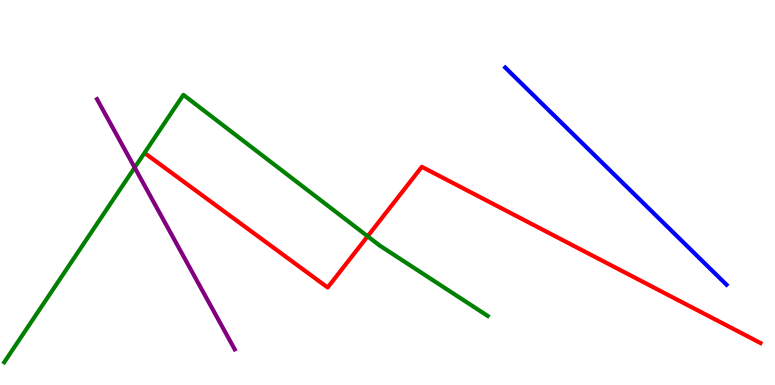[{'lines': ['blue', 'red'], 'intersections': []}, {'lines': ['green', 'red'], 'intersections': [{'x': 4.74, 'y': 3.86}]}, {'lines': ['purple', 'red'], 'intersections': []}, {'lines': ['blue', 'green'], 'intersections': []}, {'lines': ['blue', 'purple'], 'intersections': []}, {'lines': ['green', 'purple'], 'intersections': [{'x': 1.74, 'y': 5.65}]}]